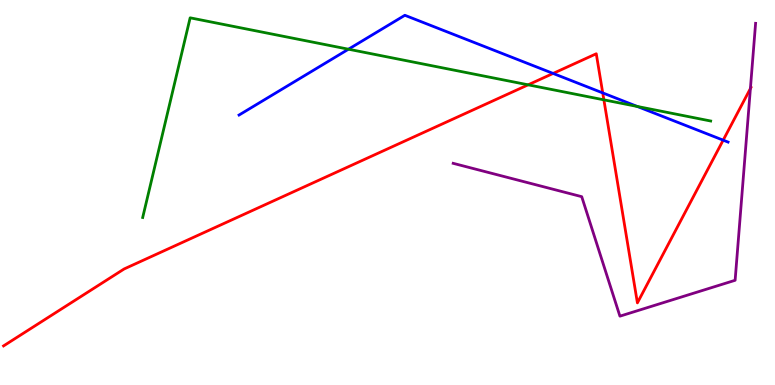[{'lines': ['blue', 'red'], 'intersections': [{'x': 7.14, 'y': 8.09}, {'x': 7.78, 'y': 7.59}, {'x': 9.33, 'y': 6.36}]}, {'lines': ['green', 'red'], 'intersections': [{'x': 6.81, 'y': 7.8}, {'x': 7.79, 'y': 7.41}]}, {'lines': ['purple', 'red'], 'intersections': [{'x': 9.68, 'y': 7.7}]}, {'lines': ['blue', 'green'], 'intersections': [{'x': 4.5, 'y': 8.72}, {'x': 8.22, 'y': 7.24}]}, {'lines': ['blue', 'purple'], 'intersections': []}, {'lines': ['green', 'purple'], 'intersections': []}]